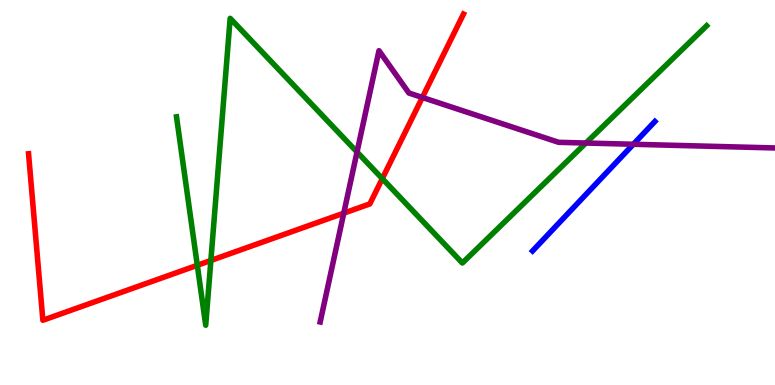[{'lines': ['blue', 'red'], 'intersections': []}, {'lines': ['green', 'red'], 'intersections': [{'x': 2.55, 'y': 3.11}, {'x': 2.72, 'y': 3.23}, {'x': 4.93, 'y': 5.36}]}, {'lines': ['purple', 'red'], 'intersections': [{'x': 4.44, 'y': 4.46}, {'x': 5.45, 'y': 7.47}]}, {'lines': ['blue', 'green'], 'intersections': []}, {'lines': ['blue', 'purple'], 'intersections': [{'x': 8.17, 'y': 6.25}]}, {'lines': ['green', 'purple'], 'intersections': [{'x': 4.61, 'y': 6.05}, {'x': 7.56, 'y': 6.28}]}]